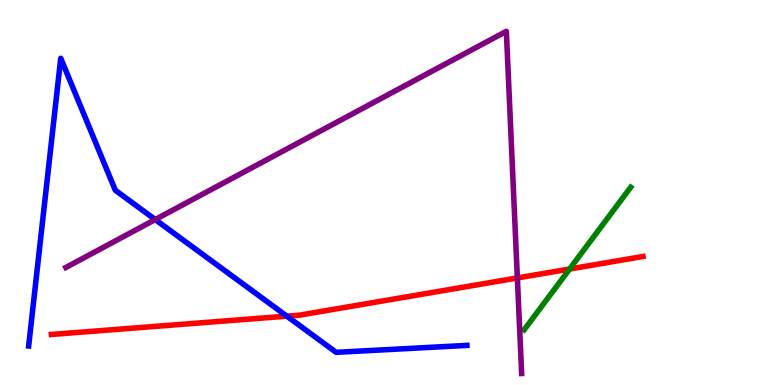[{'lines': ['blue', 'red'], 'intersections': [{'x': 3.7, 'y': 1.79}]}, {'lines': ['green', 'red'], 'intersections': [{'x': 7.35, 'y': 3.01}]}, {'lines': ['purple', 'red'], 'intersections': [{'x': 6.68, 'y': 2.78}]}, {'lines': ['blue', 'green'], 'intersections': []}, {'lines': ['blue', 'purple'], 'intersections': [{'x': 2.0, 'y': 4.3}]}, {'lines': ['green', 'purple'], 'intersections': []}]